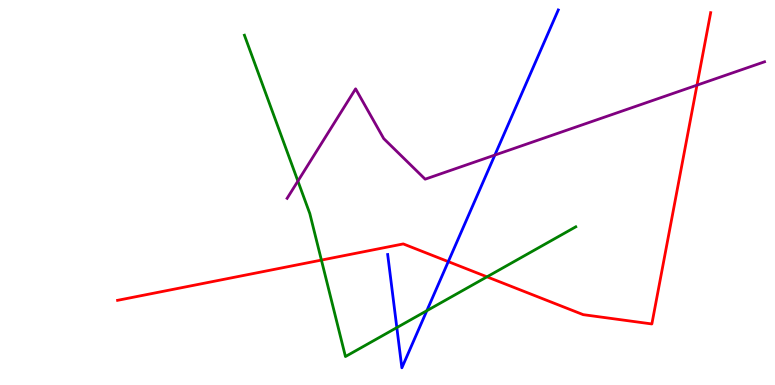[{'lines': ['blue', 'red'], 'intersections': [{'x': 5.78, 'y': 3.2}]}, {'lines': ['green', 'red'], 'intersections': [{'x': 4.15, 'y': 3.24}, {'x': 6.28, 'y': 2.81}]}, {'lines': ['purple', 'red'], 'intersections': [{'x': 8.99, 'y': 7.79}]}, {'lines': ['blue', 'green'], 'intersections': [{'x': 5.12, 'y': 1.49}, {'x': 5.51, 'y': 1.93}]}, {'lines': ['blue', 'purple'], 'intersections': [{'x': 6.39, 'y': 5.97}]}, {'lines': ['green', 'purple'], 'intersections': [{'x': 3.84, 'y': 5.3}]}]